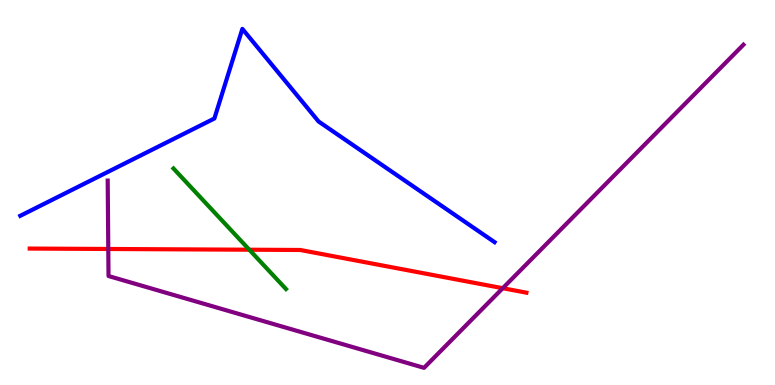[{'lines': ['blue', 'red'], 'intersections': []}, {'lines': ['green', 'red'], 'intersections': [{'x': 3.22, 'y': 3.51}]}, {'lines': ['purple', 'red'], 'intersections': [{'x': 1.4, 'y': 3.53}, {'x': 6.49, 'y': 2.51}]}, {'lines': ['blue', 'green'], 'intersections': []}, {'lines': ['blue', 'purple'], 'intersections': []}, {'lines': ['green', 'purple'], 'intersections': []}]